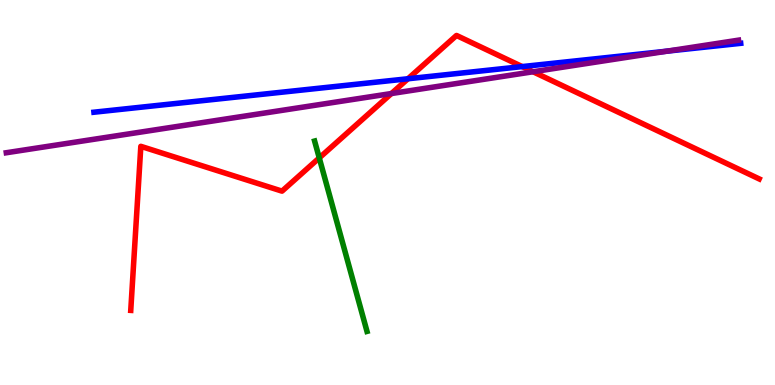[{'lines': ['blue', 'red'], 'intersections': [{'x': 5.26, 'y': 7.95}, {'x': 6.74, 'y': 8.27}]}, {'lines': ['green', 'red'], 'intersections': [{'x': 4.12, 'y': 5.9}]}, {'lines': ['purple', 'red'], 'intersections': [{'x': 5.05, 'y': 7.57}, {'x': 6.88, 'y': 8.14}]}, {'lines': ['blue', 'green'], 'intersections': []}, {'lines': ['blue', 'purple'], 'intersections': [{'x': 8.61, 'y': 8.67}]}, {'lines': ['green', 'purple'], 'intersections': []}]